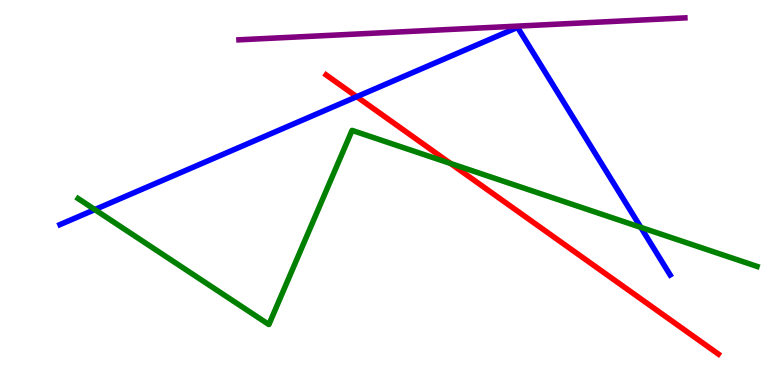[{'lines': ['blue', 'red'], 'intersections': [{'x': 4.6, 'y': 7.49}]}, {'lines': ['green', 'red'], 'intersections': [{'x': 5.81, 'y': 5.75}]}, {'lines': ['purple', 'red'], 'intersections': []}, {'lines': ['blue', 'green'], 'intersections': [{'x': 1.22, 'y': 4.56}, {'x': 8.27, 'y': 4.09}]}, {'lines': ['blue', 'purple'], 'intersections': []}, {'lines': ['green', 'purple'], 'intersections': []}]